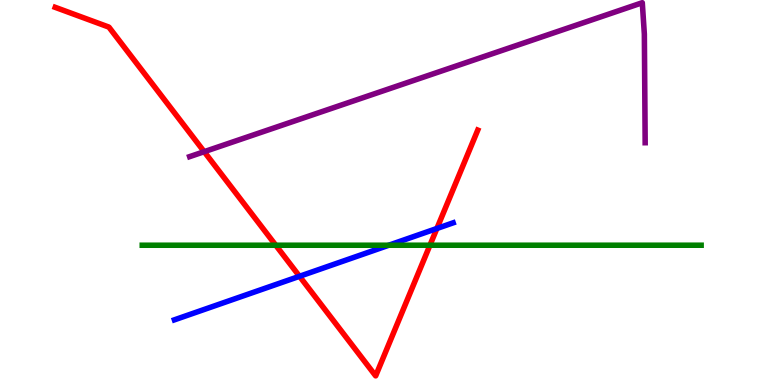[{'lines': ['blue', 'red'], 'intersections': [{'x': 3.86, 'y': 2.82}, {'x': 5.64, 'y': 4.07}]}, {'lines': ['green', 'red'], 'intersections': [{'x': 3.56, 'y': 3.63}, {'x': 5.55, 'y': 3.63}]}, {'lines': ['purple', 'red'], 'intersections': [{'x': 2.63, 'y': 6.06}]}, {'lines': ['blue', 'green'], 'intersections': [{'x': 5.02, 'y': 3.63}]}, {'lines': ['blue', 'purple'], 'intersections': []}, {'lines': ['green', 'purple'], 'intersections': []}]